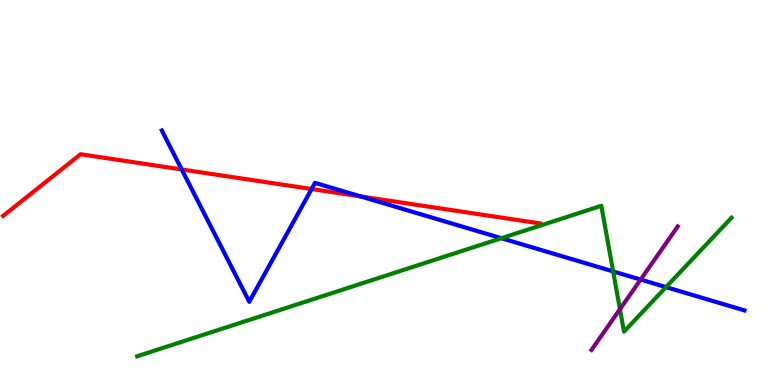[{'lines': ['blue', 'red'], 'intersections': [{'x': 2.34, 'y': 5.6}, {'x': 4.02, 'y': 5.09}, {'x': 4.65, 'y': 4.9}]}, {'lines': ['green', 'red'], 'intersections': []}, {'lines': ['purple', 'red'], 'intersections': []}, {'lines': ['blue', 'green'], 'intersections': [{'x': 6.47, 'y': 3.81}, {'x': 7.91, 'y': 2.95}, {'x': 8.59, 'y': 2.54}]}, {'lines': ['blue', 'purple'], 'intersections': [{'x': 8.27, 'y': 2.74}]}, {'lines': ['green', 'purple'], 'intersections': [{'x': 8.0, 'y': 1.97}]}]